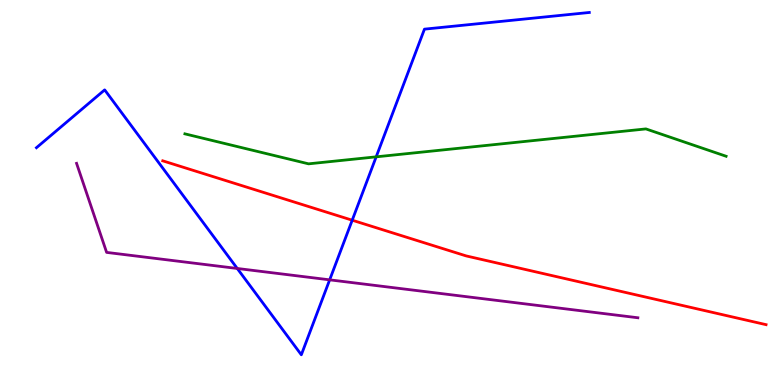[{'lines': ['blue', 'red'], 'intersections': [{'x': 4.54, 'y': 4.28}]}, {'lines': ['green', 'red'], 'intersections': []}, {'lines': ['purple', 'red'], 'intersections': []}, {'lines': ['blue', 'green'], 'intersections': [{'x': 4.85, 'y': 5.93}]}, {'lines': ['blue', 'purple'], 'intersections': [{'x': 3.06, 'y': 3.03}, {'x': 4.25, 'y': 2.73}]}, {'lines': ['green', 'purple'], 'intersections': []}]